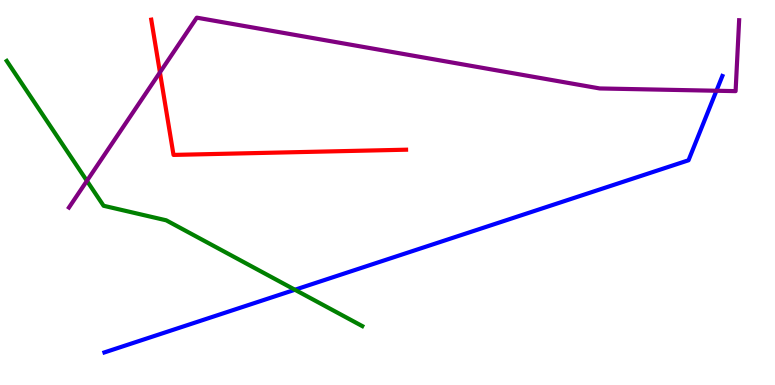[{'lines': ['blue', 'red'], 'intersections': []}, {'lines': ['green', 'red'], 'intersections': []}, {'lines': ['purple', 'red'], 'intersections': [{'x': 2.06, 'y': 8.12}]}, {'lines': ['blue', 'green'], 'intersections': [{'x': 3.81, 'y': 2.47}]}, {'lines': ['blue', 'purple'], 'intersections': [{'x': 9.24, 'y': 7.64}]}, {'lines': ['green', 'purple'], 'intersections': [{'x': 1.12, 'y': 5.3}]}]